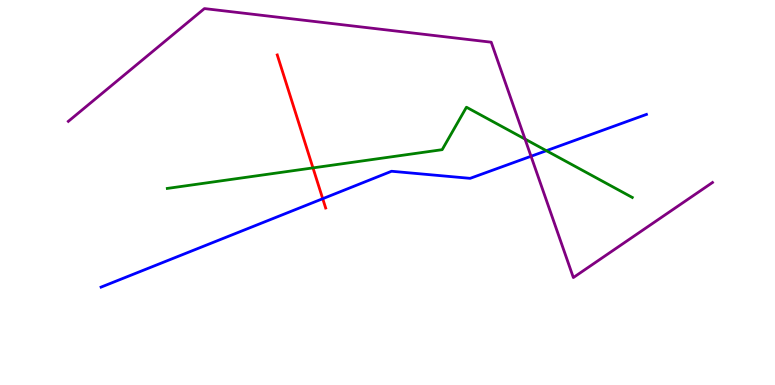[{'lines': ['blue', 'red'], 'intersections': [{'x': 4.16, 'y': 4.84}]}, {'lines': ['green', 'red'], 'intersections': [{'x': 4.04, 'y': 5.64}]}, {'lines': ['purple', 'red'], 'intersections': []}, {'lines': ['blue', 'green'], 'intersections': [{'x': 7.05, 'y': 6.09}]}, {'lines': ['blue', 'purple'], 'intersections': [{'x': 6.85, 'y': 5.94}]}, {'lines': ['green', 'purple'], 'intersections': [{'x': 6.77, 'y': 6.39}]}]